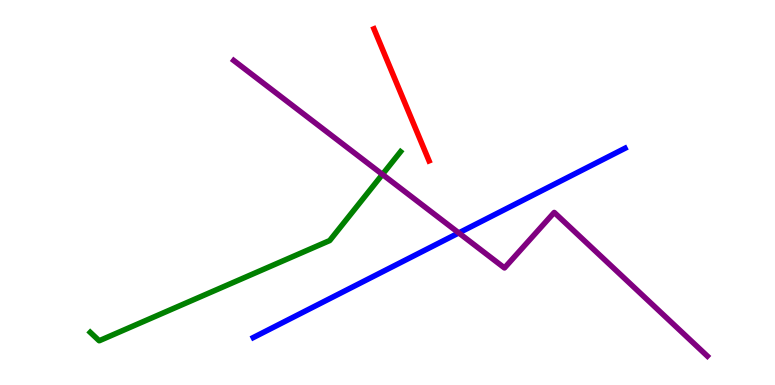[{'lines': ['blue', 'red'], 'intersections': []}, {'lines': ['green', 'red'], 'intersections': []}, {'lines': ['purple', 'red'], 'intersections': []}, {'lines': ['blue', 'green'], 'intersections': []}, {'lines': ['blue', 'purple'], 'intersections': [{'x': 5.92, 'y': 3.95}]}, {'lines': ['green', 'purple'], 'intersections': [{'x': 4.93, 'y': 5.47}]}]